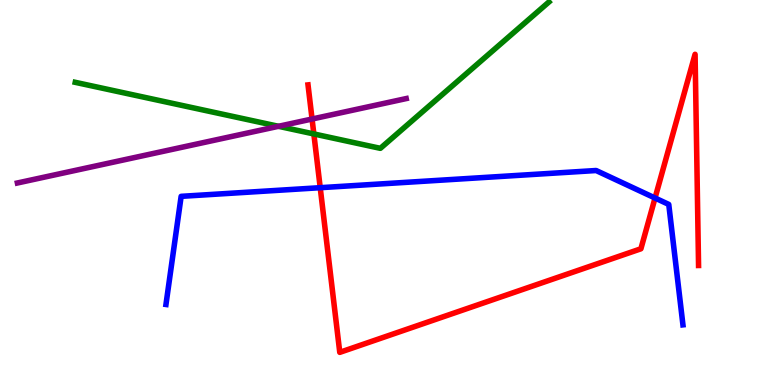[{'lines': ['blue', 'red'], 'intersections': [{'x': 4.13, 'y': 5.12}, {'x': 8.45, 'y': 4.86}]}, {'lines': ['green', 'red'], 'intersections': [{'x': 4.05, 'y': 6.52}]}, {'lines': ['purple', 'red'], 'intersections': [{'x': 4.03, 'y': 6.91}]}, {'lines': ['blue', 'green'], 'intersections': []}, {'lines': ['blue', 'purple'], 'intersections': []}, {'lines': ['green', 'purple'], 'intersections': [{'x': 3.59, 'y': 6.72}]}]